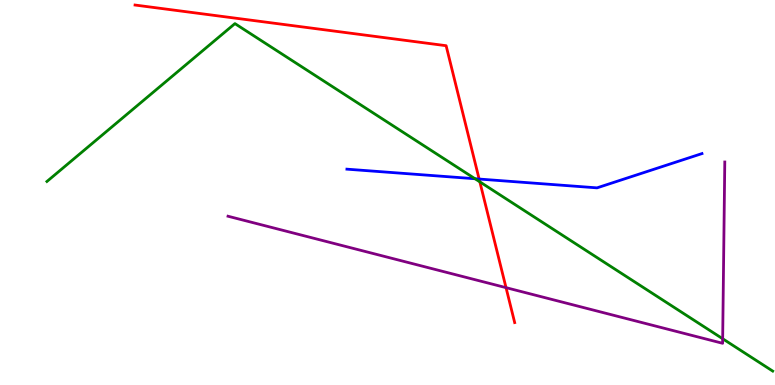[{'lines': ['blue', 'red'], 'intersections': [{'x': 6.18, 'y': 5.35}]}, {'lines': ['green', 'red'], 'intersections': [{'x': 6.19, 'y': 5.28}]}, {'lines': ['purple', 'red'], 'intersections': [{'x': 6.53, 'y': 2.53}]}, {'lines': ['blue', 'green'], 'intersections': [{'x': 6.13, 'y': 5.36}]}, {'lines': ['blue', 'purple'], 'intersections': []}, {'lines': ['green', 'purple'], 'intersections': [{'x': 9.32, 'y': 1.2}]}]